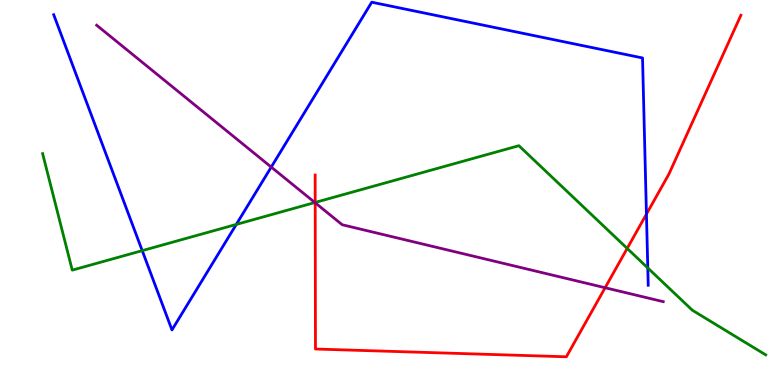[{'lines': ['blue', 'red'], 'intersections': [{'x': 8.34, 'y': 4.44}]}, {'lines': ['green', 'red'], 'intersections': [{'x': 4.07, 'y': 4.74}, {'x': 8.09, 'y': 3.55}]}, {'lines': ['purple', 'red'], 'intersections': [{'x': 4.07, 'y': 4.73}, {'x': 7.81, 'y': 2.53}]}, {'lines': ['blue', 'green'], 'intersections': [{'x': 1.84, 'y': 3.49}, {'x': 3.05, 'y': 4.17}, {'x': 8.36, 'y': 3.04}]}, {'lines': ['blue', 'purple'], 'intersections': [{'x': 3.5, 'y': 5.66}]}, {'lines': ['green', 'purple'], 'intersections': [{'x': 4.06, 'y': 4.74}]}]